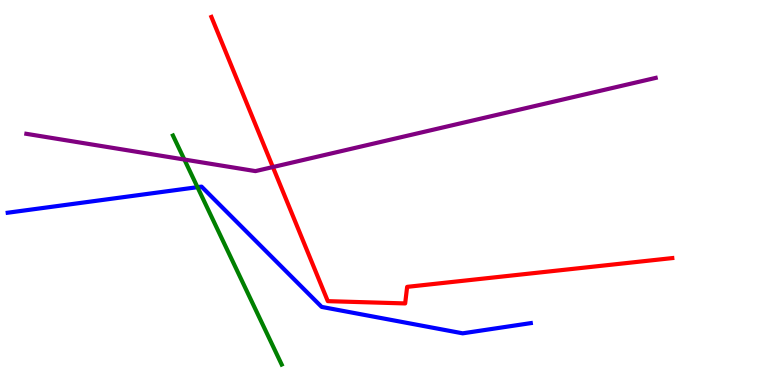[{'lines': ['blue', 'red'], 'intersections': []}, {'lines': ['green', 'red'], 'intersections': []}, {'lines': ['purple', 'red'], 'intersections': [{'x': 3.52, 'y': 5.66}]}, {'lines': ['blue', 'green'], 'intersections': [{'x': 2.55, 'y': 5.14}]}, {'lines': ['blue', 'purple'], 'intersections': []}, {'lines': ['green', 'purple'], 'intersections': [{'x': 2.38, 'y': 5.86}]}]